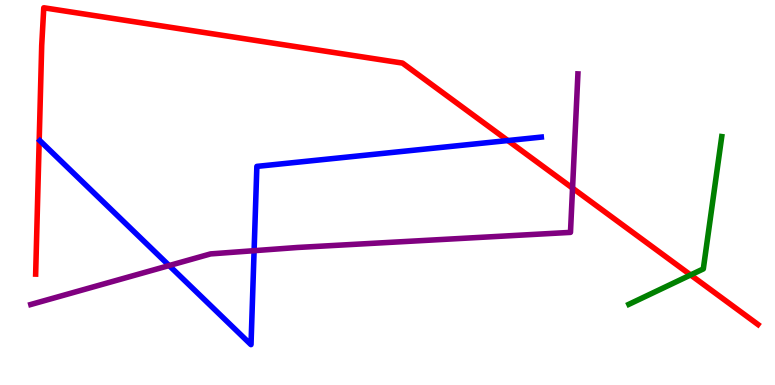[{'lines': ['blue', 'red'], 'intersections': [{'x': 6.55, 'y': 6.35}]}, {'lines': ['green', 'red'], 'intersections': [{'x': 8.91, 'y': 2.86}]}, {'lines': ['purple', 'red'], 'intersections': [{'x': 7.39, 'y': 5.11}]}, {'lines': ['blue', 'green'], 'intersections': []}, {'lines': ['blue', 'purple'], 'intersections': [{'x': 2.18, 'y': 3.1}, {'x': 3.28, 'y': 3.49}]}, {'lines': ['green', 'purple'], 'intersections': []}]